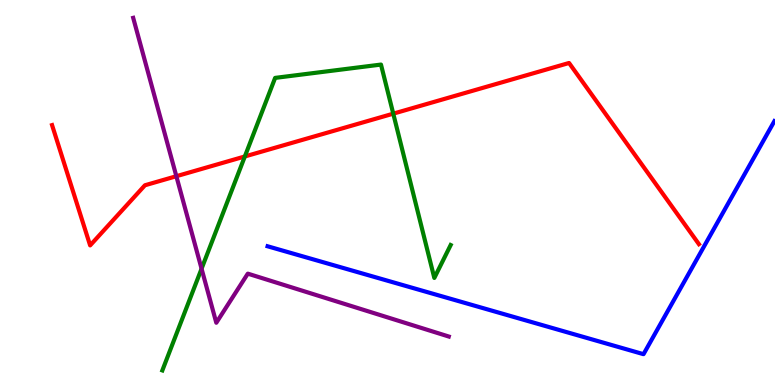[{'lines': ['blue', 'red'], 'intersections': []}, {'lines': ['green', 'red'], 'intersections': [{'x': 3.16, 'y': 5.94}, {'x': 5.07, 'y': 7.05}]}, {'lines': ['purple', 'red'], 'intersections': [{'x': 2.28, 'y': 5.42}]}, {'lines': ['blue', 'green'], 'intersections': []}, {'lines': ['blue', 'purple'], 'intersections': []}, {'lines': ['green', 'purple'], 'intersections': [{'x': 2.6, 'y': 3.02}]}]